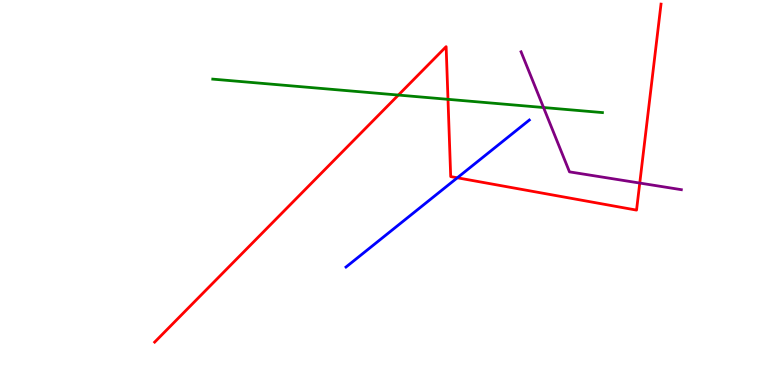[{'lines': ['blue', 'red'], 'intersections': [{'x': 5.9, 'y': 5.38}]}, {'lines': ['green', 'red'], 'intersections': [{'x': 5.14, 'y': 7.53}, {'x': 5.78, 'y': 7.42}]}, {'lines': ['purple', 'red'], 'intersections': [{'x': 8.25, 'y': 5.25}]}, {'lines': ['blue', 'green'], 'intersections': []}, {'lines': ['blue', 'purple'], 'intersections': []}, {'lines': ['green', 'purple'], 'intersections': [{'x': 7.01, 'y': 7.21}]}]